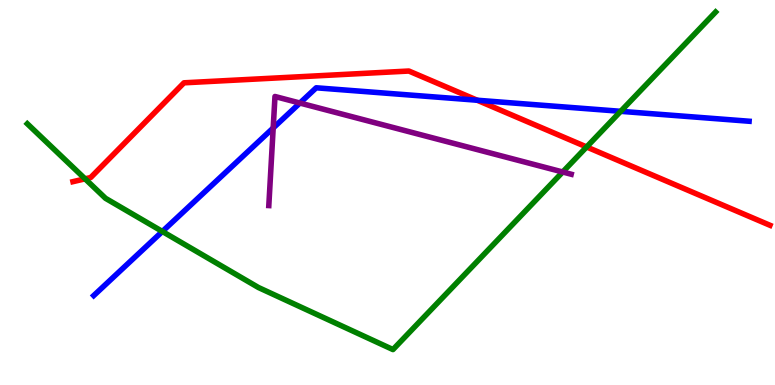[{'lines': ['blue', 'red'], 'intersections': [{'x': 6.16, 'y': 7.4}]}, {'lines': ['green', 'red'], 'intersections': [{'x': 1.1, 'y': 5.35}, {'x': 7.57, 'y': 6.18}]}, {'lines': ['purple', 'red'], 'intersections': []}, {'lines': ['blue', 'green'], 'intersections': [{'x': 2.09, 'y': 3.99}, {'x': 8.01, 'y': 7.11}]}, {'lines': ['blue', 'purple'], 'intersections': [{'x': 3.53, 'y': 6.68}, {'x': 3.87, 'y': 7.32}]}, {'lines': ['green', 'purple'], 'intersections': [{'x': 7.26, 'y': 5.53}]}]